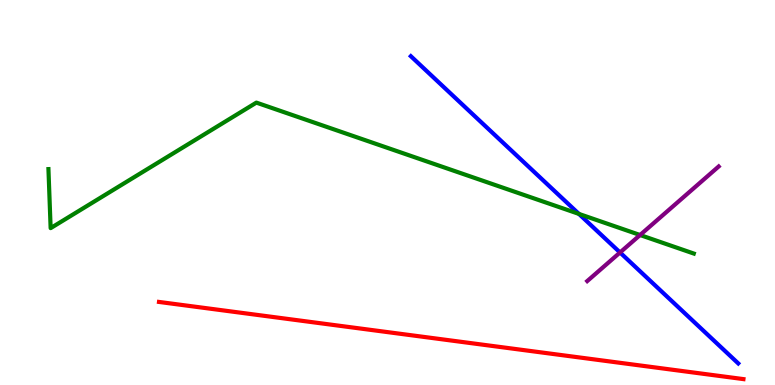[{'lines': ['blue', 'red'], 'intersections': []}, {'lines': ['green', 'red'], 'intersections': []}, {'lines': ['purple', 'red'], 'intersections': []}, {'lines': ['blue', 'green'], 'intersections': [{'x': 7.47, 'y': 4.44}]}, {'lines': ['blue', 'purple'], 'intersections': [{'x': 8.0, 'y': 3.44}]}, {'lines': ['green', 'purple'], 'intersections': [{'x': 8.26, 'y': 3.9}]}]